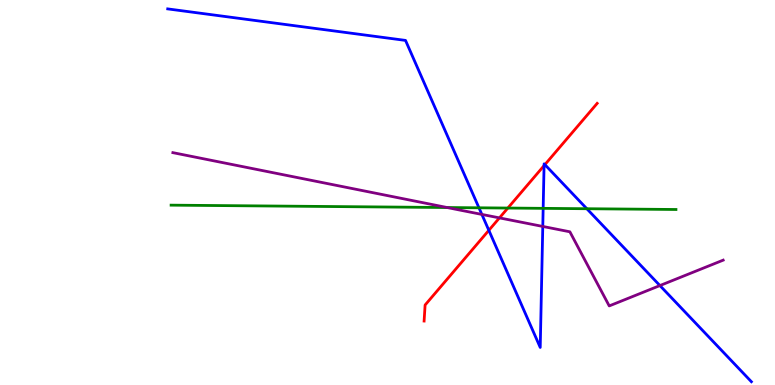[{'lines': ['blue', 'red'], 'intersections': [{'x': 6.31, 'y': 4.02}, {'x': 7.02, 'y': 5.7}, {'x': 7.03, 'y': 5.72}]}, {'lines': ['green', 'red'], 'intersections': [{'x': 6.55, 'y': 4.6}]}, {'lines': ['purple', 'red'], 'intersections': [{'x': 6.44, 'y': 4.34}]}, {'lines': ['blue', 'green'], 'intersections': [{'x': 6.18, 'y': 4.6}, {'x': 7.01, 'y': 4.59}, {'x': 7.57, 'y': 4.58}]}, {'lines': ['blue', 'purple'], 'intersections': [{'x': 6.22, 'y': 4.43}, {'x': 7.0, 'y': 4.12}, {'x': 8.52, 'y': 2.58}]}, {'lines': ['green', 'purple'], 'intersections': [{'x': 5.77, 'y': 4.61}]}]